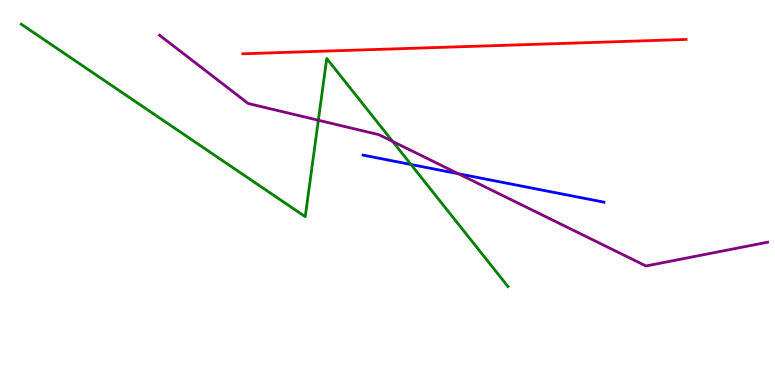[{'lines': ['blue', 'red'], 'intersections': []}, {'lines': ['green', 'red'], 'intersections': []}, {'lines': ['purple', 'red'], 'intersections': []}, {'lines': ['blue', 'green'], 'intersections': [{'x': 5.3, 'y': 5.73}]}, {'lines': ['blue', 'purple'], 'intersections': [{'x': 5.91, 'y': 5.49}]}, {'lines': ['green', 'purple'], 'intersections': [{'x': 4.11, 'y': 6.88}, {'x': 5.07, 'y': 6.33}]}]